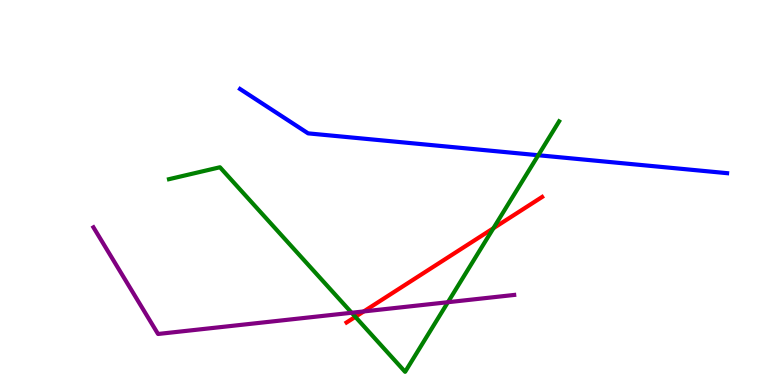[{'lines': ['blue', 'red'], 'intersections': []}, {'lines': ['green', 'red'], 'intersections': [{'x': 4.59, 'y': 1.77}, {'x': 6.37, 'y': 4.07}]}, {'lines': ['purple', 'red'], 'intersections': [{'x': 4.69, 'y': 1.91}]}, {'lines': ['blue', 'green'], 'intersections': [{'x': 6.95, 'y': 5.97}]}, {'lines': ['blue', 'purple'], 'intersections': []}, {'lines': ['green', 'purple'], 'intersections': [{'x': 4.54, 'y': 1.88}, {'x': 5.78, 'y': 2.15}]}]